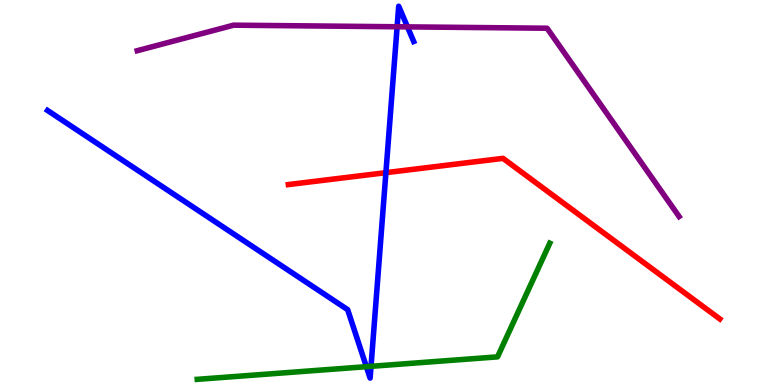[{'lines': ['blue', 'red'], 'intersections': [{'x': 4.98, 'y': 5.52}]}, {'lines': ['green', 'red'], 'intersections': []}, {'lines': ['purple', 'red'], 'intersections': []}, {'lines': ['blue', 'green'], 'intersections': [{'x': 4.73, 'y': 0.476}, {'x': 4.79, 'y': 0.485}]}, {'lines': ['blue', 'purple'], 'intersections': [{'x': 5.12, 'y': 9.3}, {'x': 5.26, 'y': 9.3}]}, {'lines': ['green', 'purple'], 'intersections': []}]